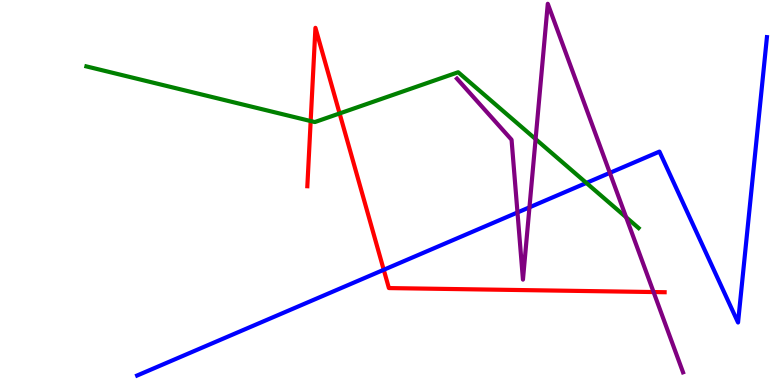[{'lines': ['blue', 'red'], 'intersections': [{'x': 4.95, 'y': 2.99}]}, {'lines': ['green', 'red'], 'intersections': [{'x': 4.01, 'y': 6.86}, {'x': 4.38, 'y': 7.05}]}, {'lines': ['purple', 'red'], 'intersections': [{'x': 8.43, 'y': 2.41}]}, {'lines': ['blue', 'green'], 'intersections': [{'x': 7.57, 'y': 5.25}]}, {'lines': ['blue', 'purple'], 'intersections': [{'x': 6.68, 'y': 4.48}, {'x': 6.83, 'y': 4.61}, {'x': 7.87, 'y': 5.51}]}, {'lines': ['green', 'purple'], 'intersections': [{'x': 6.91, 'y': 6.39}, {'x': 8.08, 'y': 4.36}]}]